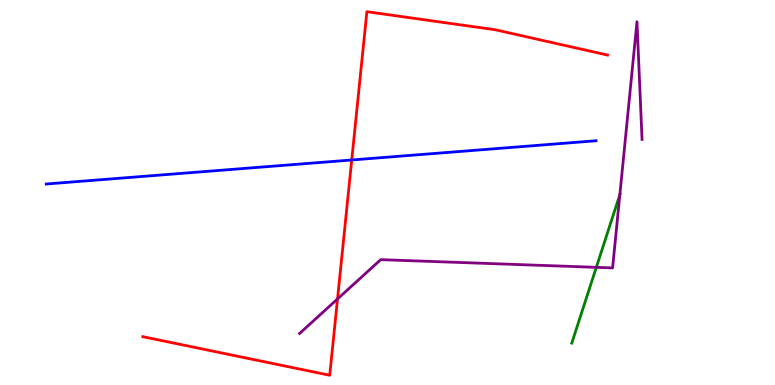[{'lines': ['blue', 'red'], 'intersections': [{'x': 4.54, 'y': 5.84}]}, {'lines': ['green', 'red'], 'intersections': []}, {'lines': ['purple', 'red'], 'intersections': [{'x': 4.36, 'y': 2.24}]}, {'lines': ['blue', 'green'], 'intersections': []}, {'lines': ['blue', 'purple'], 'intersections': []}, {'lines': ['green', 'purple'], 'intersections': [{'x': 7.69, 'y': 3.06}, {'x': 8.0, 'y': 4.95}]}]